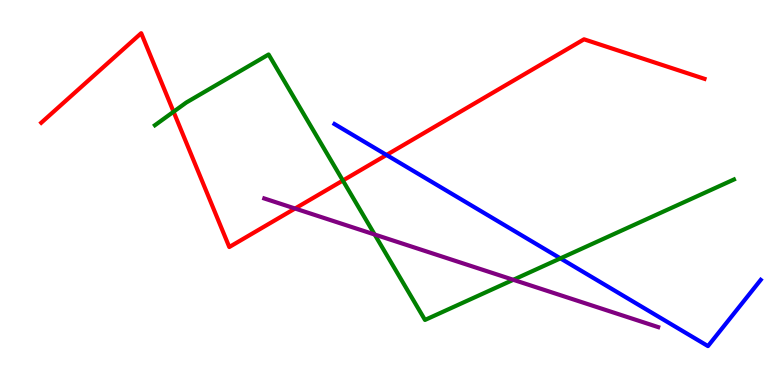[{'lines': ['blue', 'red'], 'intersections': [{'x': 4.99, 'y': 5.97}]}, {'lines': ['green', 'red'], 'intersections': [{'x': 2.24, 'y': 7.1}, {'x': 4.42, 'y': 5.31}]}, {'lines': ['purple', 'red'], 'intersections': [{'x': 3.81, 'y': 4.58}]}, {'lines': ['blue', 'green'], 'intersections': [{'x': 7.23, 'y': 3.29}]}, {'lines': ['blue', 'purple'], 'intersections': []}, {'lines': ['green', 'purple'], 'intersections': [{'x': 4.83, 'y': 3.91}, {'x': 6.62, 'y': 2.73}]}]